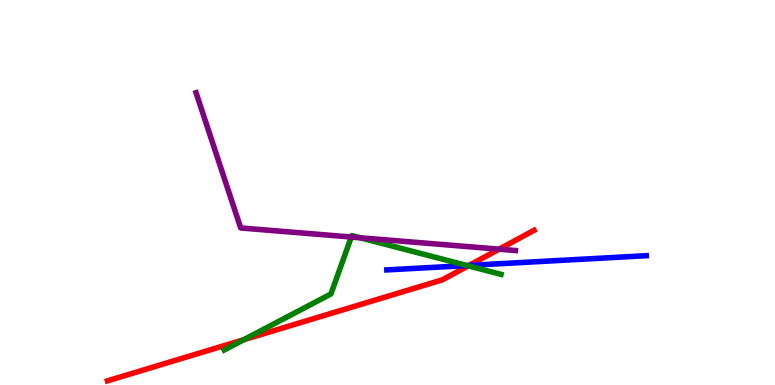[{'lines': ['blue', 'red'], 'intersections': [{'x': 6.05, 'y': 3.11}]}, {'lines': ['green', 'red'], 'intersections': [{'x': 3.15, 'y': 1.18}, {'x': 6.04, 'y': 3.09}]}, {'lines': ['purple', 'red'], 'intersections': [{'x': 6.44, 'y': 3.53}]}, {'lines': ['blue', 'green'], 'intersections': [{'x': 6.03, 'y': 3.1}]}, {'lines': ['blue', 'purple'], 'intersections': []}, {'lines': ['green', 'purple'], 'intersections': [{'x': 4.53, 'y': 3.84}, {'x': 4.65, 'y': 3.82}]}]